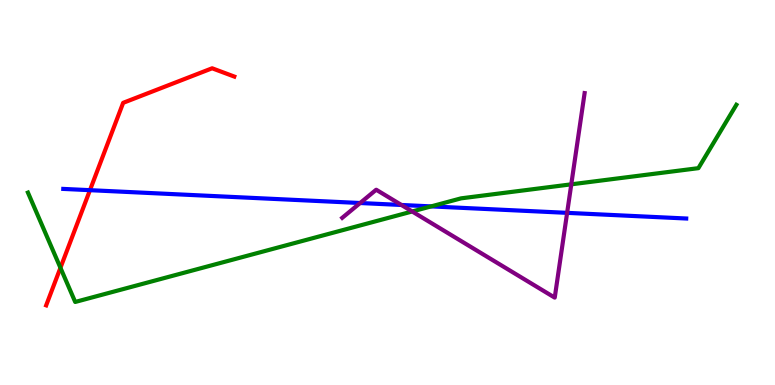[{'lines': ['blue', 'red'], 'intersections': [{'x': 1.16, 'y': 5.06}]}, {'lines': ['green', 'red'], 'intersections': [{'x': 0.78, 'y': 3.04}]}, {'lines': ['purple', 'red'], 'intersections': []}, {'lines': ['blue', 'green'], 'intersections': [{'x': 5.56, 'y': 4.64}]}, {'lines': ['blue', 'purple'], 'intersections': [{'x': 4.65, 'y': 4.73}, {'x': 5.18, 'y': 4.68}, {'x': 7.32, 'y': 4.47}]}, {'lines': ['green', 'purple'], 'intersections': [{'x': 5.32, 'y': 4.51}, {'x': 7.37, 'y': 5.21}]}]